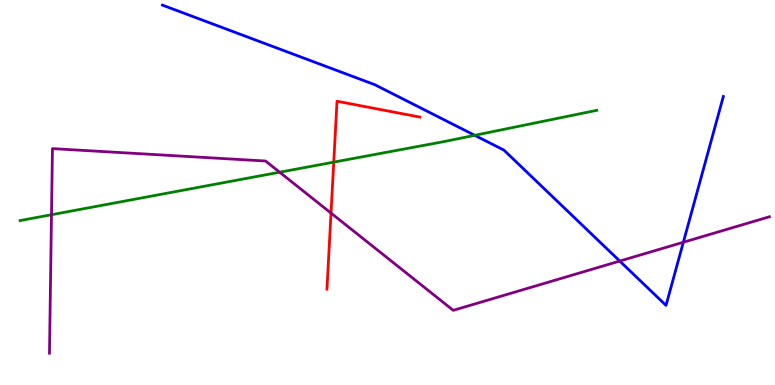[{'lines': ['blue', 'red'], 'intersections': []}, {'lines': ['green', 'red'], 'intersections': [{'x': 4.31, 'y': 5.79}]}, {'lines': ['purple', 'red'], 'intersections': [{'x': 4.27, 'y': 4.47}]}, {'lines': ['blue', 'green'], 'intersections': [{'x': 6.13, 'y': 6.49}]}, {'lines': ['blue', 'purple'], 'intersections': [{'x': 8.0, 'y': 3.22}, {'x': 8.82, 'y': 3.71}]}, {'lines': ['green', 'purple'], 'intersections': [{'x': 0.664, 'y': 4.42}, {'x': 3.61, 'y': 5.53}]}]